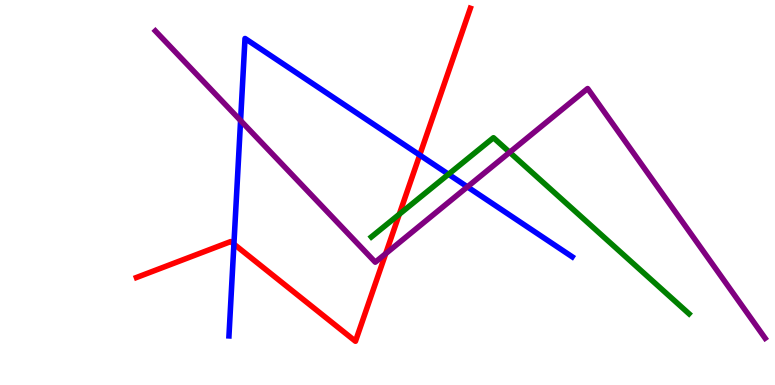[{'lines': ['blue', 'red'], 'intersections': [{'x': 3.02, 'y': 3.66}, {'x': 5.42, 'y': 5.97}]}, {'lines': ['green', 'red'], 'intersections': [{'x': 5.15, 'y': 4.44}]}, {'lines': ['purple', 'red'], 'intersections': [{'x': 4.98, 'y': 3.41}]}, {'lines': ['blue', 'green'], 'intersections': [{'x': 5.79, 'y': 5.47}]}, {'lines': ['blue', 'purple'], 'intersections': [{'x': 3.1, 'y': 6.87}, {'x': 6.03, 'y': 5.15}]}, {'lines': ['green', 'purple'], 'intersections': [{'x': 6.58, 'y': 6.04}]}]